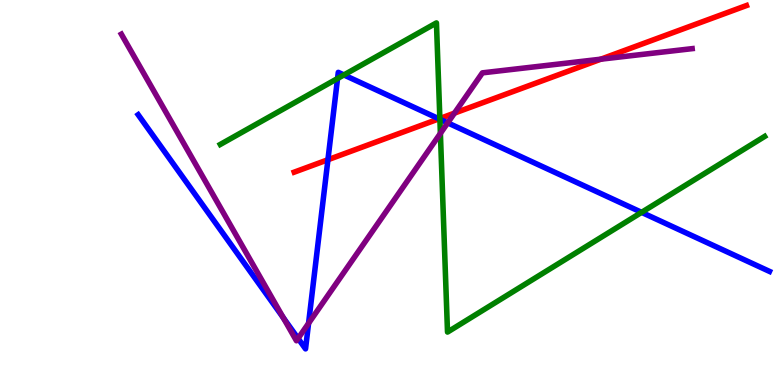[{'lines': ['blue', 'red'], 'intersections': [{'x': 4.23, 'y': 5.85}, {'x': 5.66, 'y': 6.91}]}, {'lines': ['green', 'red'], 'intersections': [{'x': 5.68, 'y': 6.92}]}, {'lines': ['purple', 'red'], 'intersections': [{'x': 5.86, 'y': 7.06}, {'x': 7.75, 'y': 8.46}]}, {'lines': ['blue', 'green'], 'intersections': [{'x': 4.36, 'y': 7.96}, {'x': 4.44, 'y': 8.05}, {'x': 5.68, 'y': 6.9}, {'x': 8.28, 'y': 4.48}]}, {'lines': ['blue', 'purple'], 'intersections': [{'x': 3.66, 'y': 1.75}, {'x': 3.85, 'y': 1.21}, {'x': 3.98, 'y': 1.6}, {'x': 5.78, 'y': 6.81}]}, {'lines': ['green', 'purple'], 'intersections': [{'x': 5.68, 'y': 6.54}]}]